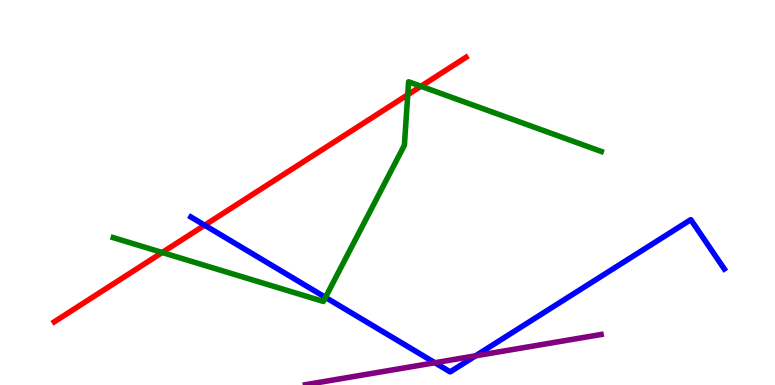[{'lines': ['blue', 'red'], 'intersections': [{'x': 2.64, 'y': 4.15}]}, {'lines': ['green', 'red'], 'intersections': [{'x': 2.09, 'y': 3.44}, {'x': 5.26, 'y': 7.54}, {'x': 5.43, 'y': 7.76}]}, {'lines': ['purple', 'red'], 'intersections': []}, {'lines': ['blue', 'green'], 'intersections': [{'x': 4.2, 'y': 2.28}]}, {'lines': ['blue', 'purple'], 'intersections': [{'x': 5.61, 'y': 0.578}, {'x': 6.14, 'y': 0.758}]}, {'lines': ['green', 'purple'], 'intersections': []}]